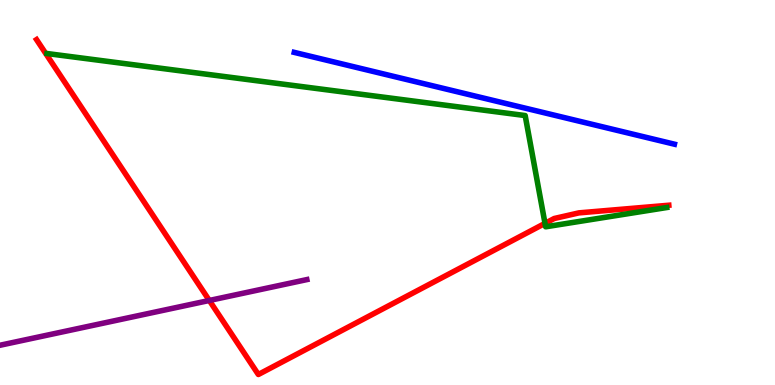[{'lines': ['blue', 'red'], 'intersections': []}, {'lines': ['green', 'red'], 'intersections': [{'x': 7.03, 'y': 4.2}]}, {'lines': ['purple', 'red'], 'intersections': [{'x': 2.7, 'y': 2.2}]}, {'lines': ['blue', 'green'], 'intersections': []}, {'lines': ['blue', 'purple'], 'intersections': []}, {'lines': ['green', 'purple'], 'intersections': []}]